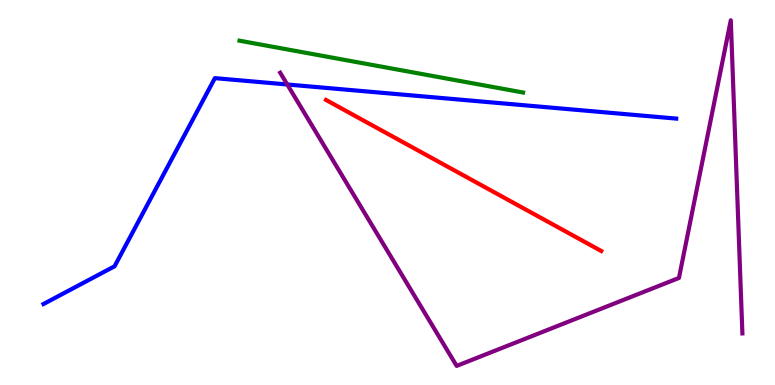[{'lines': ['blue', 'red'], 'intersections': []}, {'lines': ['green', 'red'], 'intersections': []}, {'lines': ['purple', 'red'], 'intersections': []}, {'lines': ['blue', 'green'], 'intersections': []}, {'lines': ['blue', 'purple'], 'intersections': [{'x': 3.71, 'y': 7.81}]}, {'lines': ['green', 'purple'], 'intersections': []}]